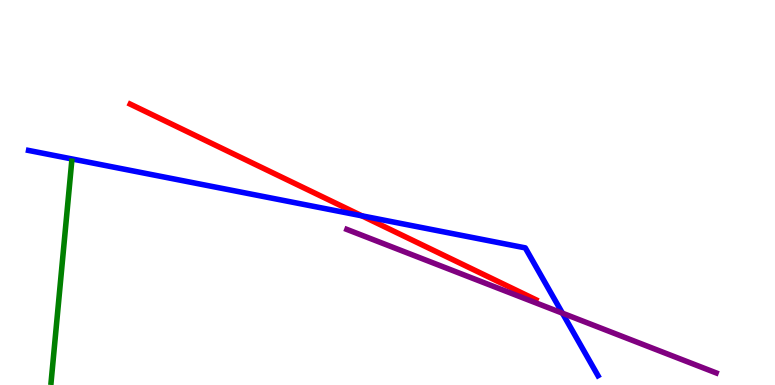[{'lines': ['blue', 'red'], 'intersections': [{'x': 4.67, 'y': 4.39}]}, {'lines': ['green', 'red'], 'intersections': []}, {'lines': ['purple', 'red'], 'intersections': []}, {'lines': ['blue', 'green'], 'intersections': []}, {'lines': ['blue', 'purple'], 'intersections': [{'x': 7.26, 'y': 1.87}]}, {'lines': ['green', 'purple'], 'intersections': []}]